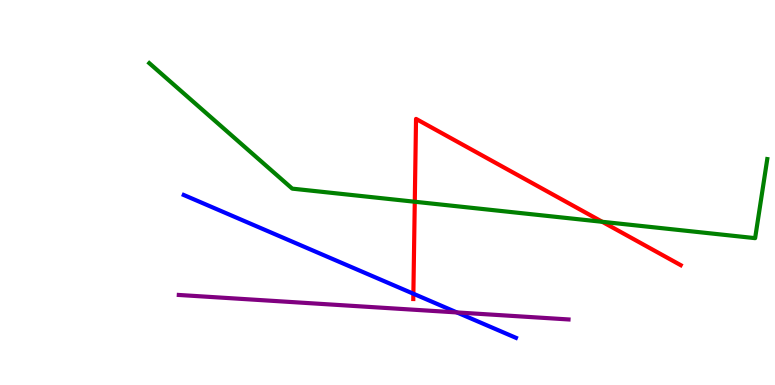[{'lines': ['blue', 'red'], 'intersections': [{'x': 5.33, 'y': 2.37}]}, {'lines': ['green', 'red'], 'intersections': [{'x': 5.35, 'y': 4.76}, {'x': 7.77, 'y': 4.24}]}, {'lines': ['purple', 'red'], 'intersections': []}, {'lines': ['blue', 'green'], 'intersections': []}, {'lines': ['blue', 'purple'], 'intersections': [{'x': 5.9, 'y': 1.88}]}, {'lines': ['green', 'purple'], 'intersections': []}]